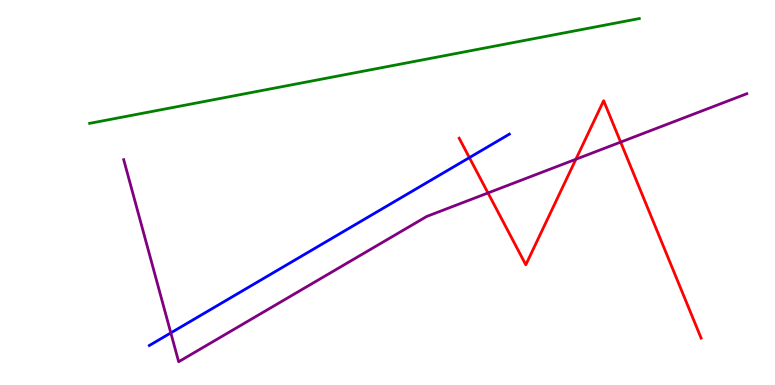[{'lines': ['blue', 'red'], 'intersections': [{'x': 6.06, 'y': 5.91}]}, {'lines': ['green', 'red'], 'intersections': []}, {'lines': ['purple', 'red'], 'intersections': [{'x': 6.3, 'y': 4.99}, {'x': 7.43, 'y': 5.86}, {'x': 8.01, 'y': 6.31}]}, {'lines': ['blue', 'green'], 'intersections': []}, {'lines': ['blue', 'purple'], 'intersections': [{'x': 2.2, 'y': 1.35}]}, {'lines': ['green', 'purple'], 'intersections': []}]